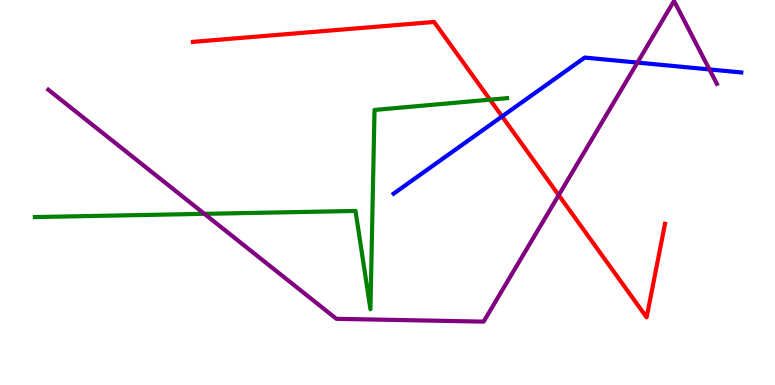[{'lines': ['blue', 'red'], 'intersections': [{'x': 6.48, 'y': 6.98}]}, {'lines': ['green', 'red'], 'intersections': [{'x': 6.32, 'y': 7.41}]}, {'lines': ['purple', 'red'], 'intersections': [{'x': 7.21, 'y': 4.93}]}, {'lines': ['blue', 'green'], 'intersections': []}, {'lines': ['blue', 'purple'], 'intersections': [{'x': 8.22, 'y': 8.37}, {'x': 9.15, 'y': 8.2}]}, {'lines': ['green', 'purple'], 'intersections': [{'x': 2.64, 'y': 4.45}]}]